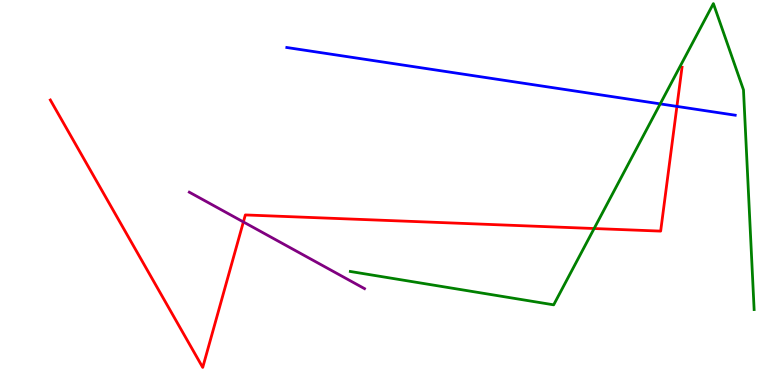[{'lines': ['blue', 'red'], 'intersections': [{'x': 8.73, 'y': 7.24}]}, {'lines': ['green', 'red'], 'intersections': [{'x': 7.67, 'y': 4.06}]}, {'lines': ['purple', 'red'], 'intersections': [{'x': 3.14, 'y': 4.24}]}, {'lines': ['blue', 'green'], 'intersections': [{'x': 8.52, 'y': 7.3}]}, {'lines': ['blue', 'purple'], 'intersections': []}, {'lines': ['green', 'purple'], 'intersections': []}]